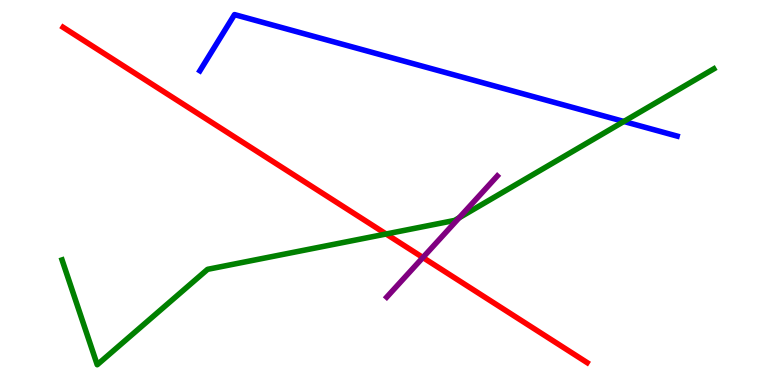[{'lines': ['blue', 'red'], 'intersections': []}, {'lines': ['green', 'red'], 'intersections': [{'x': 4.98, 'y': 3.92}]}, {'lines': ['purple', 'red'], 'intersections': [{'x': 5.46, 'y': 3.31}]}, {'lines': ['blue', 'green'], 'intersections': [{'x': 8.05, 'y': 6.84}]}, {'lines': ['blue', 'purple'], 'intersections': []}, {'lines': ['green', 'purple'], 'intersections': [{'x': 5.92, 'y': 4.34}]}]